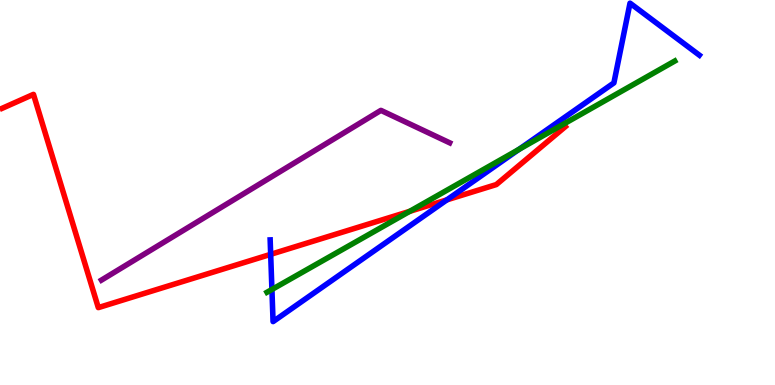[{'lines': ['blue', 'red'], 'intersections': [{'x': 3.49, 'y': 3.39}, {'x': 5.77, 'y': 4.81}]}, {'lines': ['green', 'red'], 'intersections': [{'x': 5.29, 'y': 4.51}]}, {'lines': ['purple', 'red'], 'intersections': []}, {'lines': ['blue', 'green'], 'intersections': [{'x': 3.51, 'y': 2.48}, {'x': 6.7, 'y': 6.12}]}, {'lines': ['blue', 'purple'], 'intersections': []}, {'lines': ['green', 'purple'], 'intersections': []}]